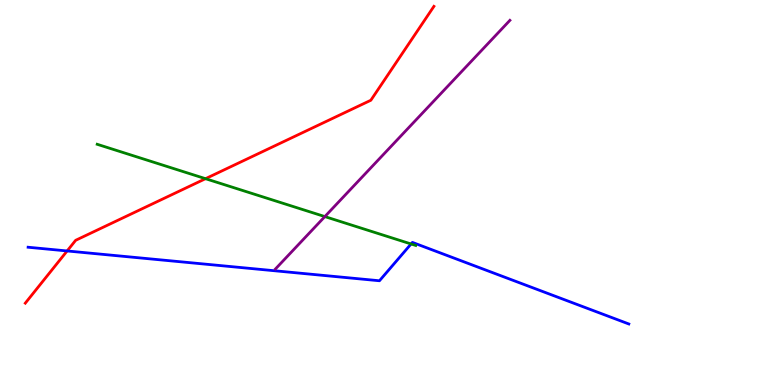[{'lines': ['blue', 'red'], 'intersections': [{'x': 0.866, 'y': 3.48}]}, {'lines': ['green', 'red'], 'intersections': [{'x': 2.65, 'y': 5.36}]}, {'lines': ['purple', 'red'], 'intersections': []}, {'lines': ['blue', 'green'], 'intersections': [{'x': 5.3, 'y': 3.66}]}, {'lines': ['blue', 'purple'], 'intersections': []}, {'lines': ['green', 'purple'], 'intersections': [{'x': 4.19, 'y': 4.37}]}]